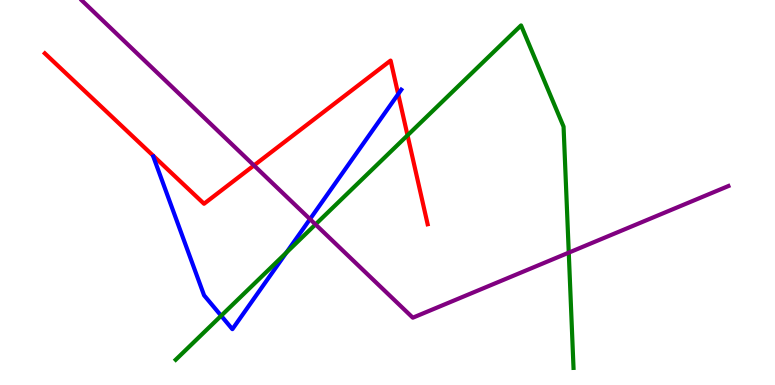[{'lines': ['blue', 'red'], 'intersections': [{'x': 5.14, 'y': 7.56}]}, {'lines': ['green', 'red'], 'intersections': [{'x': 5.26, 'y': 6.48}]}, {'lines': ['purple', 'red'], 'intersections': [{'x': 3.28, 'y': 5.7}]}, {'lines': ['blue', 'green'], 'intersections': [{'x': 2.85, 'y': 1.8}, {'x': 3.7, 'y': 3.44}]}, {'lines': ['blue', 'purple'], 'intersections': [{'x': 4.0, 'y': 4.31}]}, {'lines': ['green', 'purple'], 'intersections': [{'x': 4.07, 'y': 4.17}, {'x': 7.34, 'y': 3.44}]}]